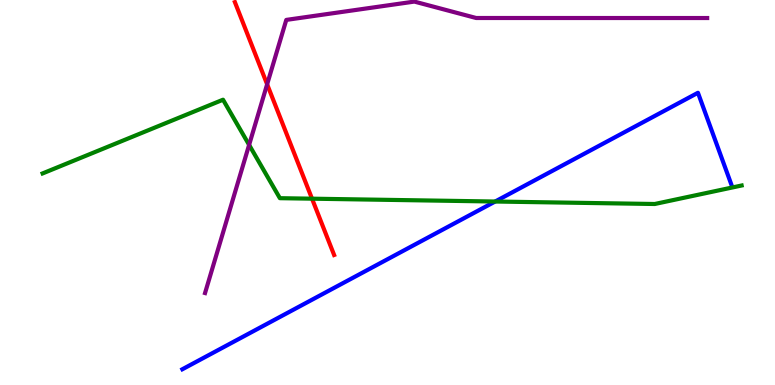[{'lines': ['blue', 'red'], 'intersections': []}, {'lines': ['green', 'red'], 'intersections': [{'x': 4.03, 'y': 4.84}]}, {'lines': ['purple', 'red'], 'intersections': [{'x': 3.45, 'y': 7.81}]}, {'lines': ['blue', 'green'], 'intersections': [{'x': 6.39, 'y': 4.77}]}, {'lines': ['blue', 'purple'], 'intersections': []}, {'lines': ['green', 'purple'], 'intersections': [{'x': 3.21, 'y': 6.24}]}]